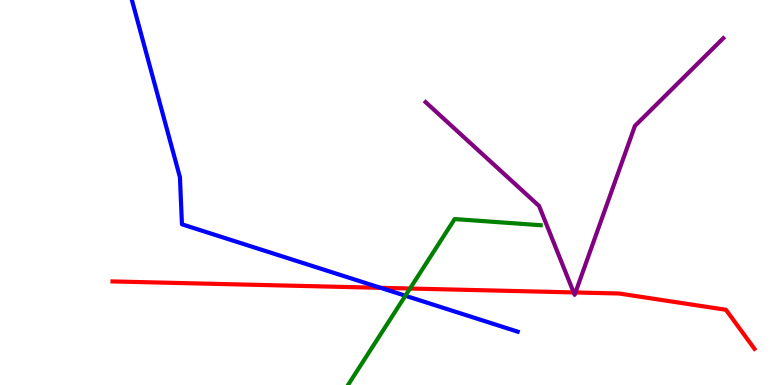[{'lines': ['blue', 'red'], 'intersections': [{'x': 4.91, 'y': 2.52}]}, {'lines': ['green', 'red'], 'intersections': [{'x': 5.29, 'y': 2.51}]}, {'lines': ['purple', 'red'], 'intersections': [{'x': 7.4, 'y': 2.4}, {'x': 7.43, 'y': 2.4}]}, {'lines': ['blue', 'green'], 'intersections': [{'x': 5.23, 'y': 2.32}]}, {'lines': ['blue', 'purple'], 'intersections': []}, {'lines': ['green', 'purple'], 'intersections': []}]